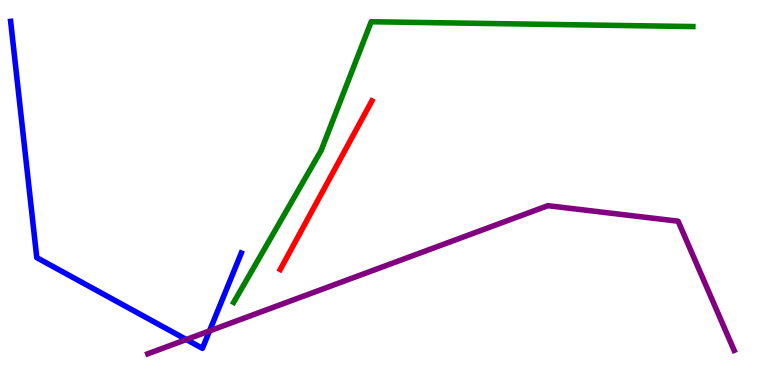[{'lines': ['blue', 'red'], 'intersections': []}, {'lines': ['green', 'red'], 'intersections': []}, {'lines': ['purple', 'red'], 'intersections': []}, {'lines': ['blue', 'green'], 'intersections': []}, {'lines': ['blue', 'purple'], 'intersections': [{'x': 2.4, 'y': 1.18}, {'x': 2.7, 'y': 1.4}]}, {'lines': ['green', 'purple'], 'intersections': []}]